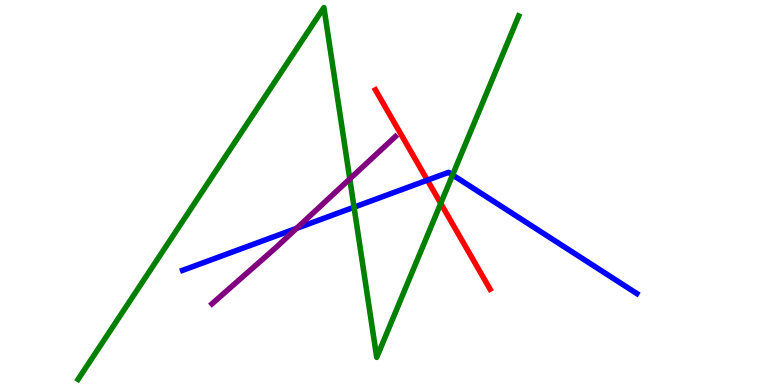[{'lines': ['blue', 'red'], 'intersections': [{'x': 5.51, 'y': 5.32}]}, {'lines': ['green', 'red'], 'intersections': [{'x': 5.69, 'y': 4.72}]}, {'lines': ['purple', 'red'], 'intersections': []}, {'lines': ['blue', 'green'], 'intersections': [{'x': 4.57, 'y': 4.62}, {'x': 5.84, 'y': 5.46}]}, {'lines': ['blue', 'purple'], 'intersections': [{'x': 3.83, 'y': 4.07}]}, {'lines': ['green', 'purple'], 'intersections': [{'x': 4.51, 'y': 5.35}]}]